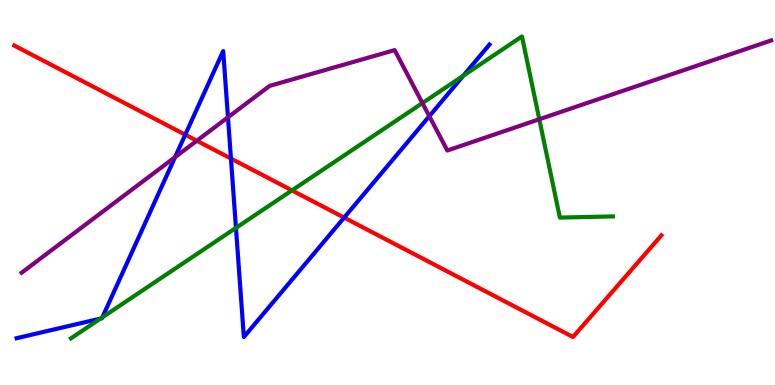[{'lines': ['blue', 'red'], 'intersections': [{'x': 2.39, 'y': 6.5}, {'x': 2.98, 'y': 5.88}, {'x': 4.44, 'y': 4.35}]}, {'lines': ['green', 'red'], 'intersections': [{'x': 3.77, 'y': 5.05}]}, {'lines': ['purple', 'red'], 'intersections': [{'x': 2.54, 'y': 6.34}]}, {'lines': ['blue', 'green'], 'intersections': [{'x': 1.3, 'y': 1.72}, {'x': 1.32, 'y': 1.76}, {'x': 3.04, 'y': 4.08}, {'x': 5.98, 'y': 8.03}]}, {'lines': ['blue', 'purple'], 'intersections': [{'x': 2.26, 'y': 5.92}, {'x': 2.94, 'y': 6.95}, {'x': 5.54, 'y': 6.98}]}, {'lines': ['green', 'purple'], 'intersections': [{'x': 5.45, 'y': 7.32}, {'x': 6.96, 'y': 6.9}]}]